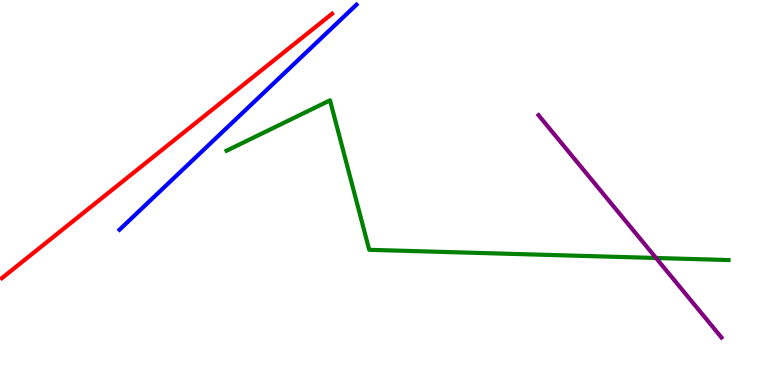[{'lines': ['blue', 'red'], 'intersections': []}, {'lines': ['green', 'red'], 'intersections': []}, {'lines': ['purple', 'red'], 'intersections': []}, {'lines': ['blue', 'green'], 'intersections': []}, {'lines': ['blue', 'purple'], 'intersections': []}, {'lines': ['green', 'purple'], 'intersections': [{'x': 8.47, 'y': 3.3}]}]